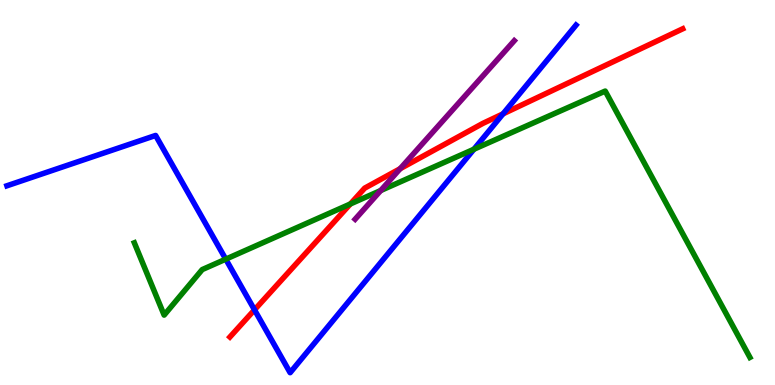[{'lines': ['blue', 'red'], 'intersections': [{'x': 3.28, 'y': 1.95}, {'x': 6.49, 'y': 7.04}]}, {'lines': ['green', 'red'], 'intersections': [{'x': 4.52, 'y': 4.7}]}, {'lines': ['purple', 'red'], 'intersections': [{'x': 5.16, 'y': 5.62}]}, {'lines': ['blue', 'green'], 'intersections': [{'x': 2.91, 'y': 3.27}, {'x': 6.12, 'y': 6.12}]}, {'lines': ['blue', 'purple'], 'intersections': []}, {'lines': ['green', 'purple'], 'intersections': [{'x': 4.91, 'y': 5.05}]}]